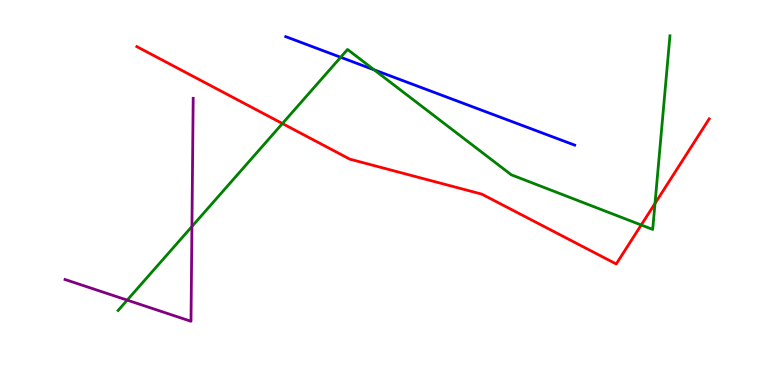[{'lines': ['blue', 'red'], 'intersections': []}, {'lines': ['green', 'red'], 'intersections': [{'x': 3.64, 'y': 6.79}, {'x': 8.27, 'y': 4.16}, {'x': 8.45, 'y': 4.72}]}, {'lines': ['purple', 'red'], 'intersections': []}, {'lines': ['blue', 'green'], 'intersections': [{'x': 4.4, 'y': 8.51}, {'x': 4.83, 'y': 8.19}]}, {'lines': ['blue', 'purple'], 'intersections': []}, {'lines': ['green', 'purple'], 'intersections': [{'x': 1.64, 'y': 2.2}, {'x': 2.48, 'y': 4.12}]}]